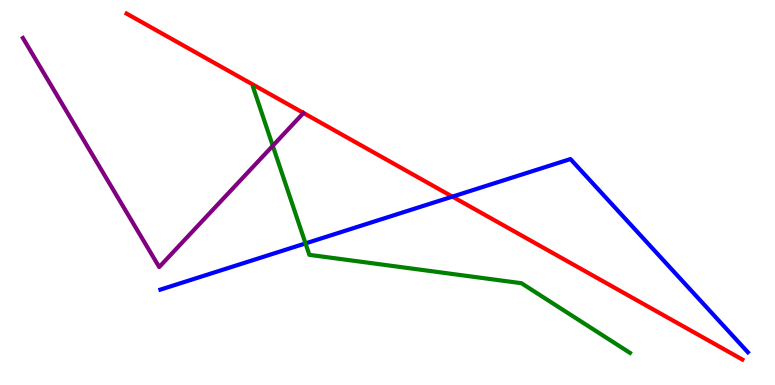[{'lines': ['blue', 'red'], 'intersections': [{'x': 5.84, 'y': 4.89}]}, {'lines': ['green', 'red'], 'intersections': []}, {'lines': ['purple', 'red'], 'intersections': []}, {'lines': ['blue', 'green'], 'intersections': [{'x': 3.94, 'y': 3.68}]}, {'lines': ['blue', 'purple'], 'intersections': []}, {'lines': ['green', 'purple'], 'intersections': [{'x': 3.52, 'y': 6.21}]}]